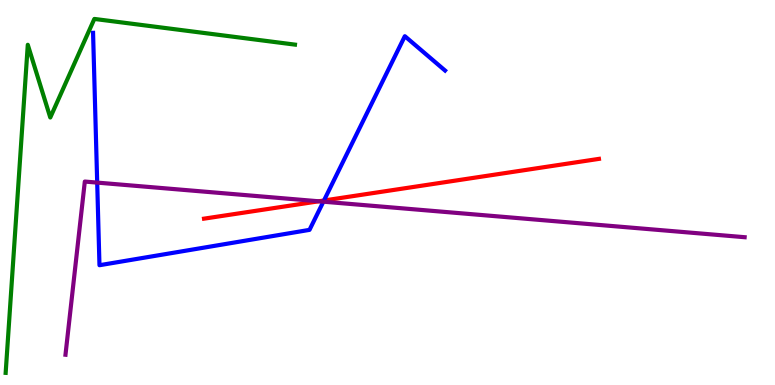[{'lines': ['blue', 'red'], 'intersections': [{'x': 4.18, 'y': 4.79}]}, {'lines': ['green', 'red'], 'intersections': []}, {'lines': ['purple', 'red'], 'intersections': [{'x': 4.11, 'y': 4.77}]}, {'lines': ['blue', 'green'], 'intersections': []}, {'lines': ['blue', 'purple'], 'intersections': [{'x': 1.25, 'y': 5.26}, {'x': 4.17, 'y': 4.76}]}, {'lines': ['green', 'purple'], 'intersections': []}]